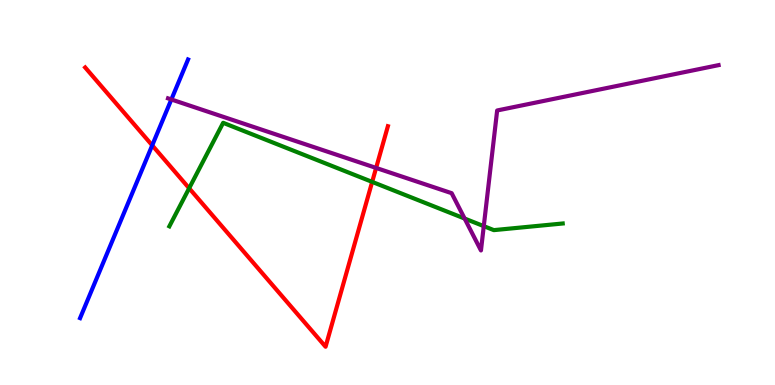[{'lines': ['blue', 'red'], 'intersections': [{'x': 1.96, 'y': 6.22}]}, {'lines': ['green', 'red'], 'intersections': [{'x': 2.44, 'y': 5.11}, {'x': 4.8, 'y': 5.28}]}, {'lines': ['purple', 'red'], 'intersections': [{'x': 4.85, 'y': 5.64}]}, {'lines': ['blue', 'green'], 'intersections': []}, {'lines': ['blue', 'purple'], 'intersections': [{'x': 2.21, 'y': 7.42}]}, {'lines': ['green', 'purple'], 'intersections': [{'x': 6.0, 'y': 4.32}, {'x': 6.24, 'y': 4.13}]}]